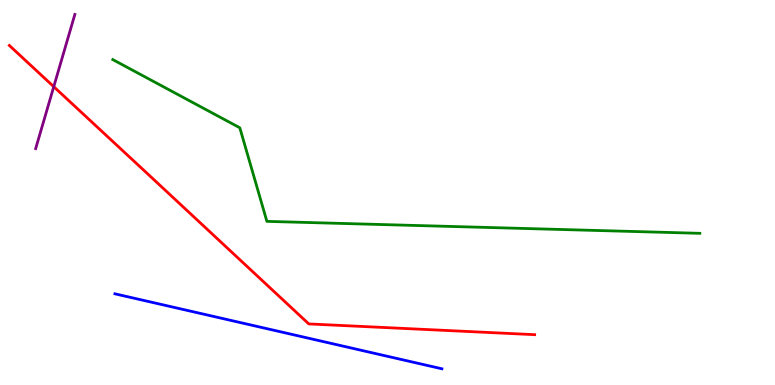[{'lines': ['blue', 'red'], 'intersections': []}, {'lines': ['green', 'red'], 'intersections': []}, {'lines': ['purple', 'red'], 'intersections': [{'x': 0.694, 'y': 7.75}]}, {'lines': ['blue', 'green'], 'intersections': []}, {'lines': ['blue', 'purple'], 'intersections': []}, {'lines': ['green', 'purple'], 'intersections': []}]